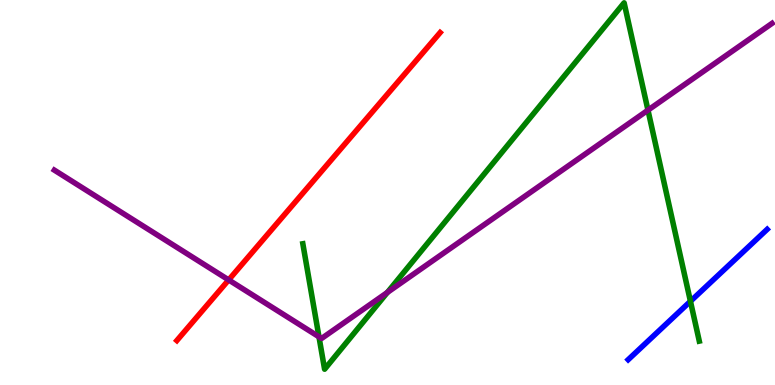[{'lines': ['blue', 'red'], 'intersections': []}, {'lines': ['green', 'red'], 'intersections': []}, {'lines': ['purple', 'red'], 'intersections': [{'x': 2.95, 'y': 2.73}]}, {'lines': ['blue', 'green'], 'intersections': [{'x': 8.91, 'y': 2.17}]}, {'lines': ['blue', 'purple'], 'intersections': []}, {'lines': ['green', 'purple'], 'intersections': [{'x': 4.12, 'y': 1.25}, {'x': 5.0, 'y': 2.4}, {'x': 8.36, 'y': 7.14}]}]